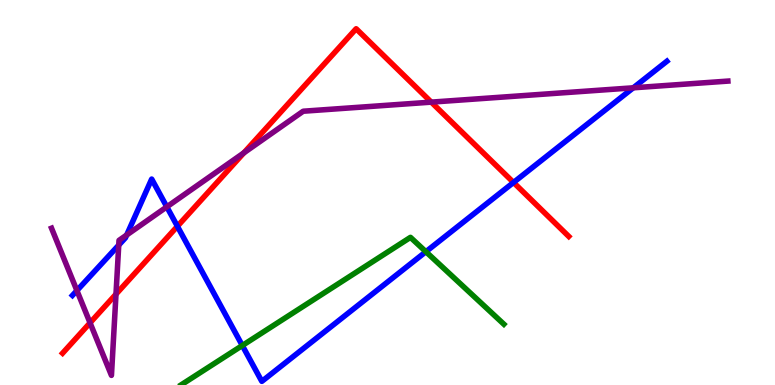[{'lines': ['blue', 'red'], 'intersections': [{'x': 2.29, 'y': 4.12}, {'x': 6.63, 'y': 5.26}]}, {'lines': ['green', 'red'], 'intersections': []}, {'lines': ['purple', 'red'], 'intersections': [{'x': 1.16, 'y': 1.61}, {'x': 1.5, 'y': 2.36}, {'x': 3.15, 'y': 6.03}, {'x': 5.56, 'y': 7.35}]}, {'lines': ['blue', 'green'], 'intersections': [{'x': 3.13, 'y': 1.03}, {'x': 5.5, 'y': 3.46}]}, {'lines': ['blue', 'purple'], 'intersections': [{'x': 0.992, 'y': 2.45}, {'x': 1.53, 'y': 3.63}, {'x': 1.63, 'y': 3.9}, {'x': 2.15, 'y': 4.63}, {'x': 8.17, 'y': 7.72}]}, {'lines': ['green', 'purple'], 'intersections': []}]